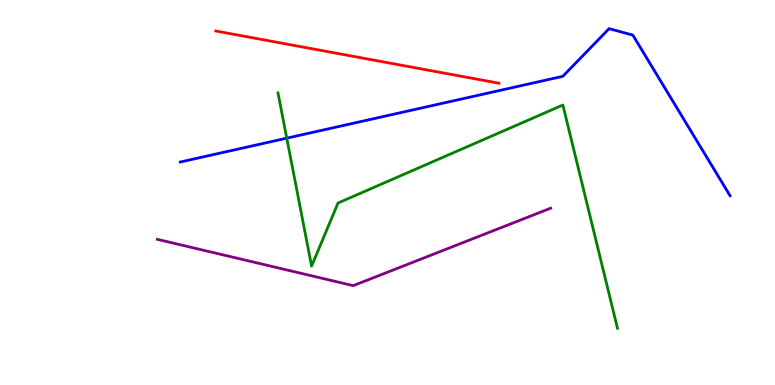[{'lines': ['blue', 'red'], 'intersections': []}, {'lines': ['green', 'red'], 'intersections': []}, {'lines': ['purple', 'red'], 'intersections': []}, {'lines': ['blue', 'green'], 'intersections': [{'x': 3.7, 'y': 6.41}]}, {'lines': ['blue', 'purple'], 'intersections': []}, {'lines': ['green', 'purple'], 'intersections': []}]